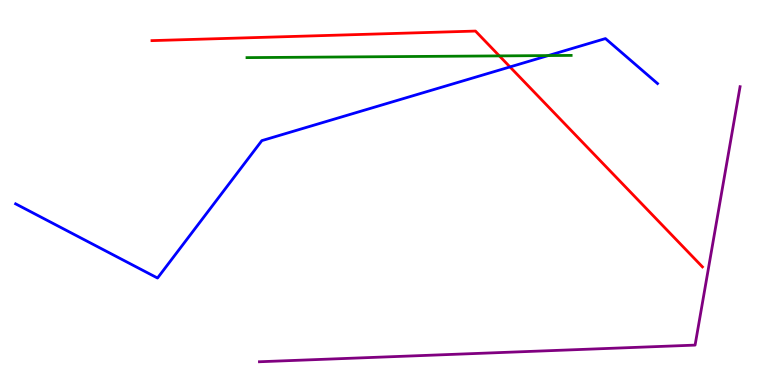[{'lines': ['blue', 'red'], 'intersections': [{'x': 6.58, 'y': 8.26}]}, {'lines': ['green', 'red'], 'intersections': [{'x': 6.44, 'y': 8.55}]}, {'lines': ['purple', 'red'], 'intersections': []}, {'lines': ['blue', 'green'], 'intersections': [{'x': 7.07, 'y': 8.56}]}, {'lines': ['blue', 'purple'], 'intersections': []}, {'lines': ['green', 'purple'], 'intersections': []}]